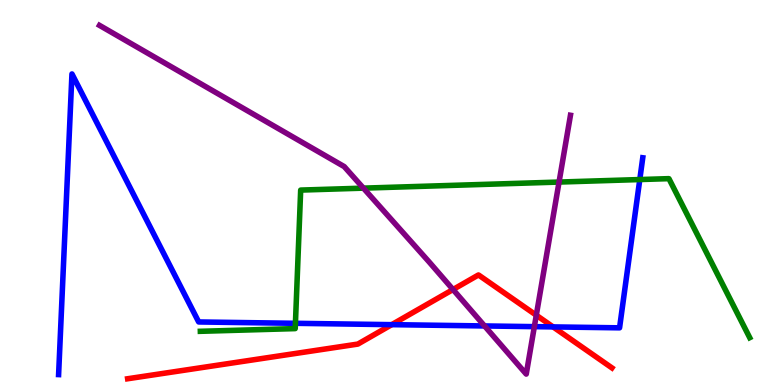[{'lines': ['blue', 'red'], 'intersections': [{'x': 5.05, 'y': 1.57}, {'x': 7.14, 'y': 1.51}]}, {'lines': ['green', 'red'], 'intersections': []}, {'lines': ['purple', 'red'], 'intersections': [{'x': 5.85, 'y': 2.48}, {'x': 6.92, 'y': 1.81}]}, {'lines': ['blue', 'green'], 'intersections': [{'x': 3.81, 'y': 1.6}, {'x': 8.26, 'y': 5.34}]}, {'lines': ['blue', 'purple'], 'intersections': [{'x': 6.25, 'y': 1.53}, {'x': 6.89, 'y': 1.52}]}, {'lines': ['green', 'purple'], 'intersections': [{'x': 4.69, 'y': 5.11}, {'x': 7.21, 'y': 5.27}]}]